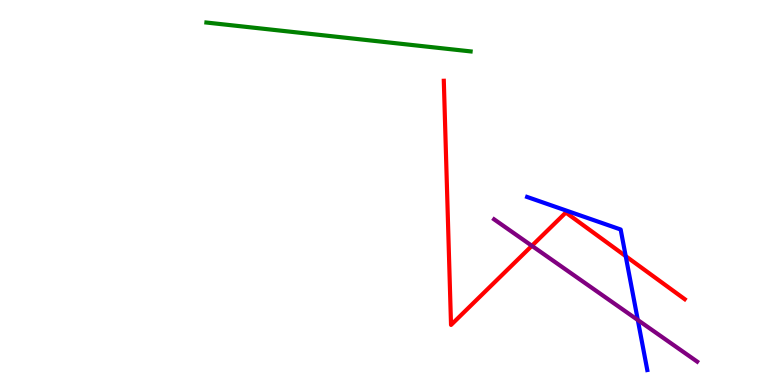[{'lines': ['blue', 'red'], 'intersections': [{'x': 8.07, 'y': 3.35}]}, {'lines': ['green', 'red'], 'intersections': []}, {'lines': ['purple', 'red'], 'intersections': [{'x': 6.86, 'y': 3.62}]}, {'lines': ['blue', 'green'], 'intersections': []}, {'lines': ['blue', 'purple'], 'intersections': [{'x': 8.23, 'y': 1.69}]}, {'lines': ['green', 'purple'], 'intersections': []}]